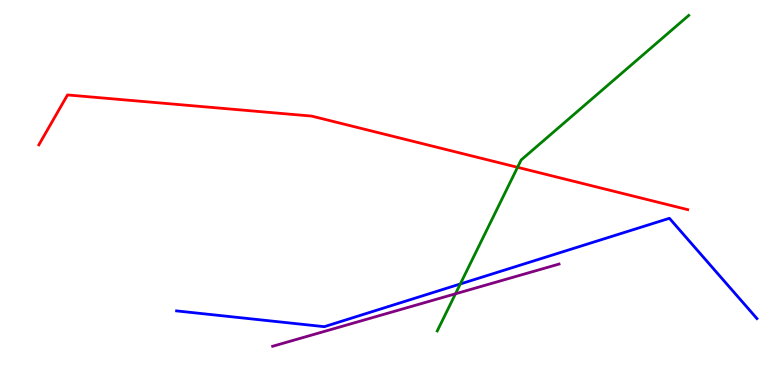[{'lines': ['blue', 'red'], 'intersections': []}, {'lines': ['green', 'red'], 'intersections': [{'x': 6.68, 'y': 5.65}]}, {'lines': ['purple', 'red'], 'intersections': []}, {'lines': ['blue', 'green'], 'intersections': [{'x': 5.94, 'y': 2.62}]}, {'lines': ['blue', 'purple'], 'intersections': []}, {'lines': ['green', 'purple'], 'intersections': [{'x': 5.88, 'y': 2.37}]}]